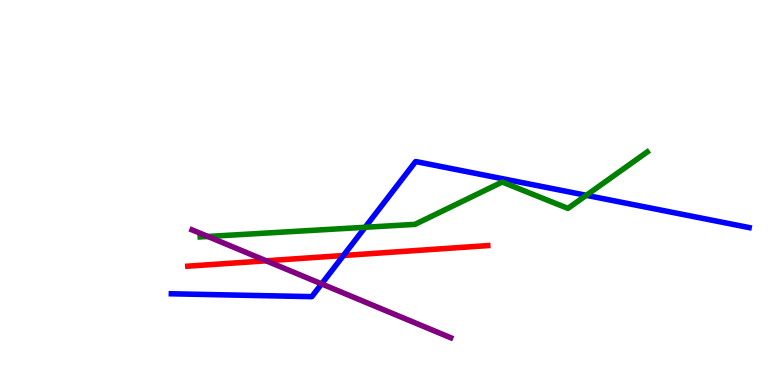[{'lines': ['blue', 'red'], 'intersections': [{'x': 4.43, 'y': 3.36}]}, {'lines': ['green', 'red'], 'intersections': []}, {'lines': ['purple', 'red'], 'intersections': [{'x': 3.43, 'y': 3.23}]}, {'lines': ['blue', 'green'], 'intersections': [{'x': 4.71, 'y': 4.1}, {'x': 7.56, 'y': 4.93}]}, {'lines': ['blue', 'purple'], 'intersections': [{'x': 4.15, 'y': 2.63}]}, {'lines': ['green', 'purple'], 'intersections': [{'x': 2.68, 'y': 3.86}]}]